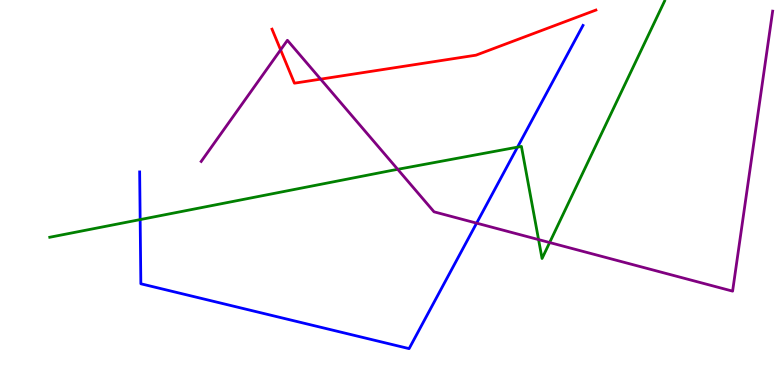[{'lines': ['blue', 'red'], 'intersections': []}, {'lines': ['green', 'red'], 'intersections': []}, {'lines': ['purple', 'red'], 'intersections': [{'x': 3.62, 'y': 8.71}, {'x': 4.14, 'y': 7.94}]}, {'lines': ['blue', 'green'], 'intersections': [{'x': 1.81, 'y': 4.3}, {'x': 6.68, 'y': 6.18}]}, {'lines': ['blue', 'purple'], 'intersections': [{'x': 6.15, 'y': 4.2}]}, {'lines': ['green', 'purple'], 'intersections': [{'x': 5.13, 'y': 5.6}, {'x': 6.95, 'y': 3.78}, {'x': 7.09, 'y': 3.7}]}]